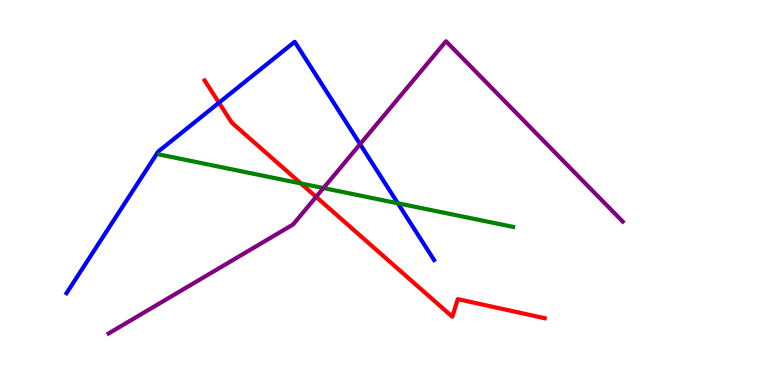[{'lines': ['blue', 'red'], 'intersections': [{'x': 2.83, 'y': 7.33}]}, {'lines': ['green', 'red'], 'intersections': [{'x': 3.88, 'y': 5.24}]}, {'lines': ['purple', 'red'], 'intersections': [{'x': 4.08, 'y': 4.89}]}, {'lines': ['blue', 'green'], 'intersections': [{'x': 5.13, 'y': 4.72}]}, {'lines': ['blue', 'purple'], 'intersections': [{'x': 4.65, 'y': 6.26}]}, {'lines': ['green', 'purple'], 'intersections': [{'x': 4.17, 'y': 5.12}]}]